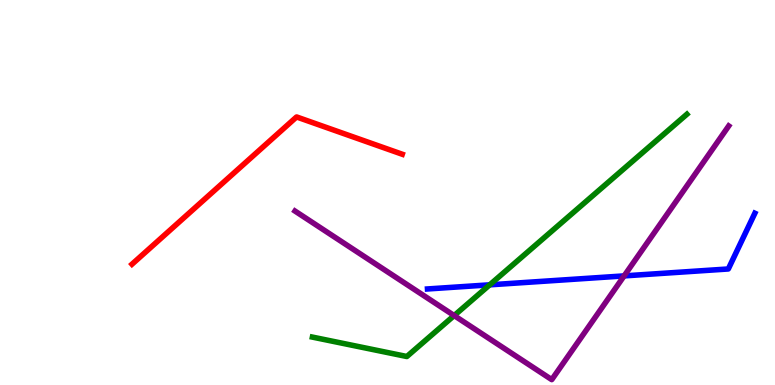[{'lines': ['blue', 'red'], 'intersections': []}, {'lines': ['green', 'red'], 'intersections': []}, {'lines': ['purple', 'red'], 'intersections': []}, {'lines': ['blue', 'green'], 'intersections': [{'x': 6.32, 'y': 2.6}]}, {'lines': ['blue', 'purple'], 'intersections': [{'x': 8.05, 'y': 2.83}]}, {'lines': ['green', 'purple'], 'intersections': [{'x': 5.86, 'y': 1.8}]}]